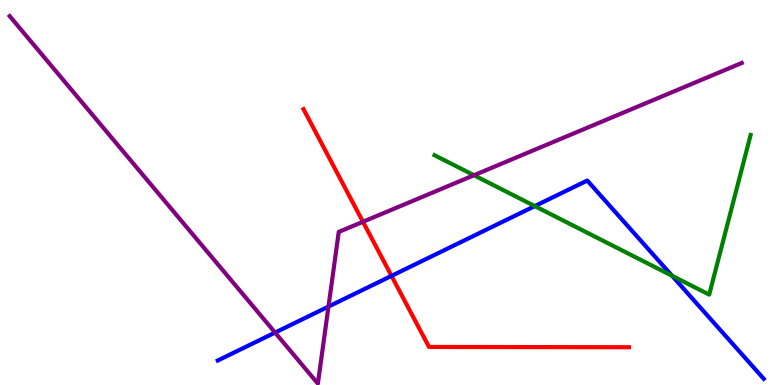[{'lines': ['blue', 'red'], 'intersections': [{'x': 5.05, 'y': 2.83}]}, {'lines': ['green', 'red'], 'intersections': []}, {'lines': ['purple', 'red'], 'intersections': [{'x': 4.68, 'y': 4.24}]}, {'lines': ['blue', 'green'], 'intersections': [{'x': 6.9, 'y': 4.65}, {'x': 8.67, 'y': 2.84}]}, {'lines': ['blue', 'purple'], 'intersections': [{'x': 3.55, 'y': 1.36}, {'x': 4.24, 'y': 2.04}]}, {'lines': ['green', 'purple'], 'intersections': [{'x': 6.12, 'y': 5.45}]}]